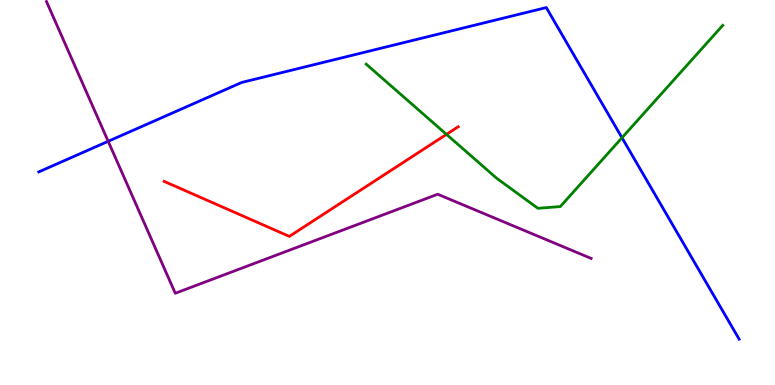[{'lines': ['blue', 'red'], 'intersections': []}, {'lines': ['green', 'red'], 'intersections': [{'x': 5.76, 'y': 6.51}]}, {'lines': ['purple', 'red'], 'intersections': []}, {'lines': ['blue', 'green'], 'intersections': [{'x': 8.03, 'y': 6.42}]}, {'lines': ['blue', 'purple'], 'intersections': [{'x': 1.4, 'y': 6.33}]}, {'lines': ['green', 'purple'], 'intersections': []}]